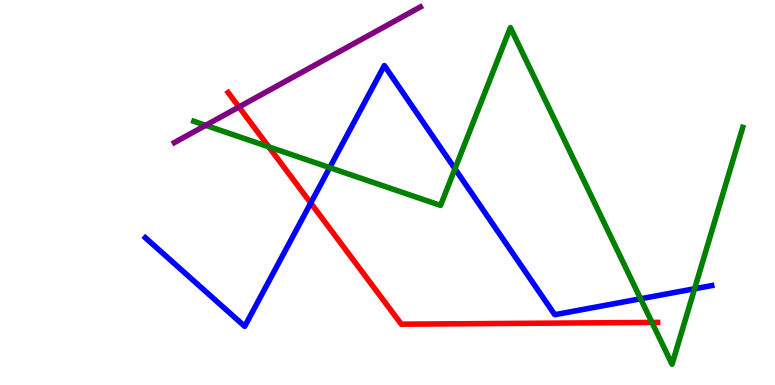[{'lines': ['blue', 'red'], 'intersections': [{'x': 4.01, 'y': 4.73}]}, {'lines': ['green', 'red'], 'intersections': [{'x': 3.47, 'y': 6.19}, {'x': 8.41, 'y': 1.62}]}, {'lines': ['purple', 'red'], 'intersections': [{'x': 3.08, 'y': 7.22}]}, {'lines': ['blue', 'green'], 'intersections': [{'x': 4.25, 'y': 5.65}, {'x': 5.87, 'y': 5.62}, {'x': 8.27, 'y': 2.24}, {'x': 8.96, 'y': 2.5}]}, {'lines': ['blue', 'purple'], 'intersections': []}, {'lines': ['green', 'purple'], 'intersections': [{'x': 2.65, 'y': 6.74}]}]